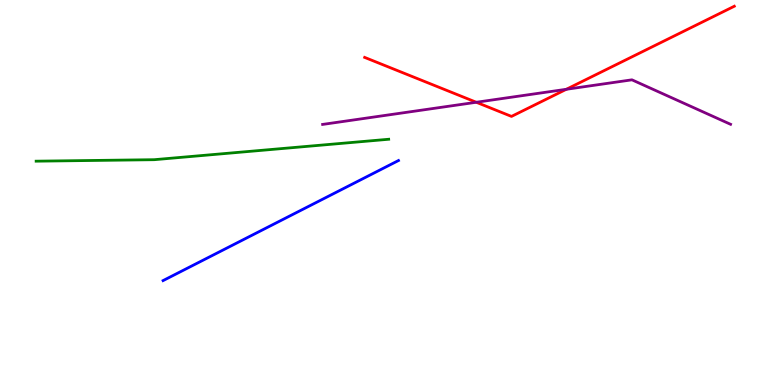[{'lines': ['blue', 'red'], 'intersections': []}, {'lines': ['green', 'red'], 'intersections': []}, {'lines': ['purple', 'red'], 'intersections': [{'x': 6.15, 'y': 7.34}, {'x': 7.31, 'y': 7.68}]}, {'lines': ['blue', 'green'], 'intersections': []}, {'lines': ['blue', 'purple'], 'intersections': []}, {'lines': ['green', 'purple'], 'intersections': []}]